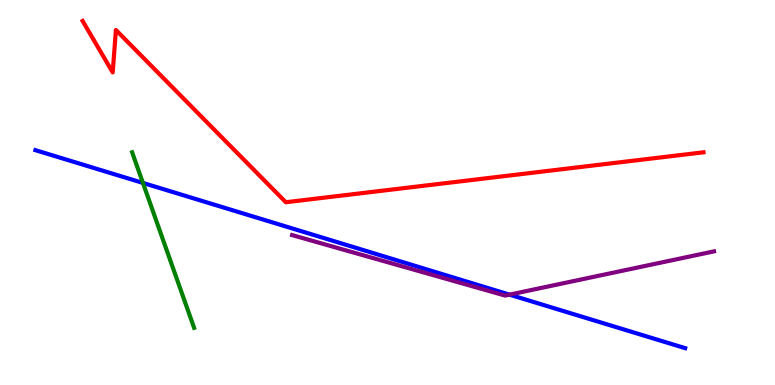[{'lines': ['blue', 'red'], 'intersections': []}, {'lines': ['green', 'red'], 'intersections': []}, {'lines': ['purple', 'red'], 'intersections': []}, {'lines': ['blue', 'green'], 'intersections': [{'x': 1.84, 'y': 5.25}]}, {'lines': ['blue', 'purple'], 'intersections': [{'x': 6.57, 'y': 2.35}]}, {'lines': ['green', 'purple'], 'intersections': []}]